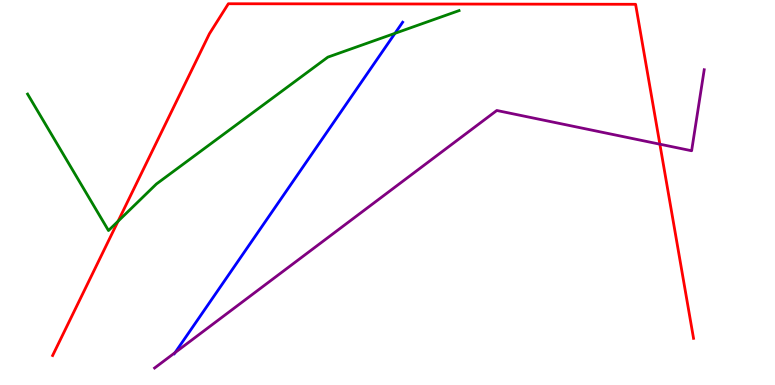[{'lines': ['blue', 'red'], 'intersections': []}, {'lines': ['green', 'red'], 'intersections': [{'x': 1.52, 'y': 4.25}]}, {'lines': ['purple', 'red'], 'intersections': [{'x': 8.51, 'y': 6.25}]}, {'lines': ['blue', 'green'], 'intersections': [{'x': 5.1, 'y': 9.13}]}, {'lines': ['blue', 'purple'], 'intersections': [{'x': 2.26, 'y': 0.842}]}, {'lines': ['green', 'purple'], 'intersections': []}]